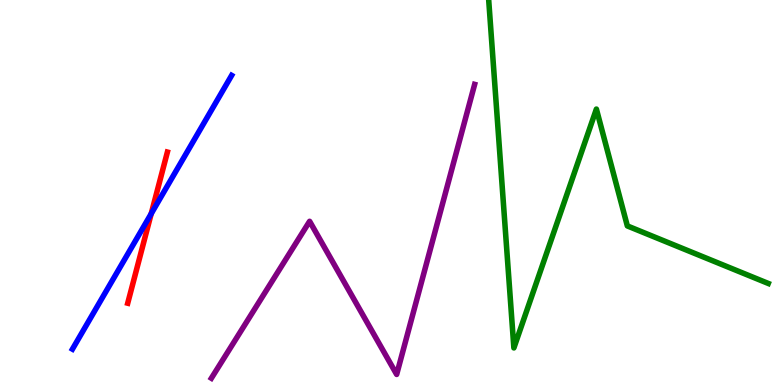[{'lines': ['blue', 'red'], 'intersections': [{'x': 1.95, 'y': 4.45}]}, {'lines': ['green', 'red'], 'intersections': []}, {'lines': ['purple', 'red'], 'intersections': []}, {'lines': ['blue', 'green'], 'intersections': []}, {'lines': ['blue', 'purple'], 'intersections': []}, {'lines': ['green', 'purple'], 'intersections': []}]